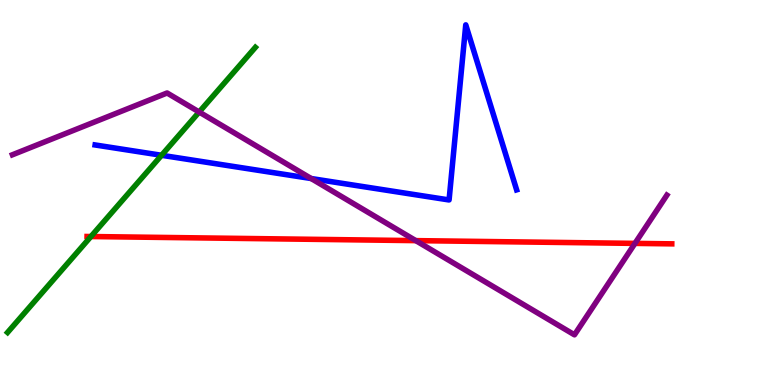[{'lines': ['blue', 'red'], 'intersections': []}, {'lines': ['green', 'red'], 'intersections': [{'x': 1.17, 'y': 3.86}]}, {'lines': ['purple', 'red'], 'intersections': [{'x': 5.37, 'y': 3.75}, {'x': 8.19, 'y': 3.68}]}, {'lines': ['blue', 'green'], 'intersections': [{'x': 2.08, 'y': 5.97}]}, {'lines': ['blue', 'purple'], 'intersections': [{'x': 4.02, 'y': 5.36}]}, {'lines': ['green', 'purple'], 'intersections': [{'x': 2.57, 'y': 7.09}]}]